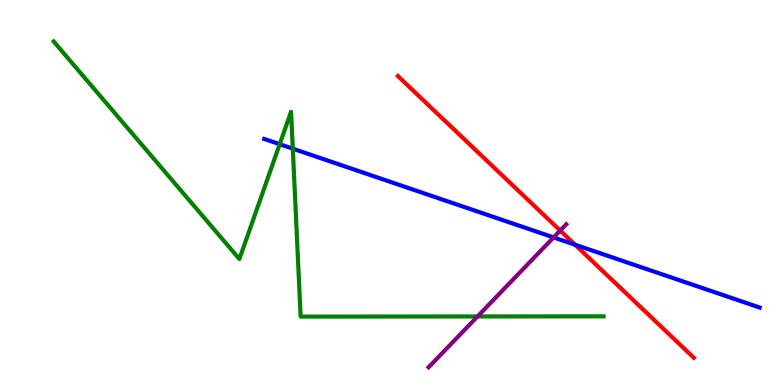[{'lines': ['blue', 'red'], 'intersections': [{'x': 7.42, 'y': 3.64}]}, {'lines': ['green', 'red'], 'intersections': []}, {'lines': ['purple', 'red'], 'intersections': [{'x': 7.23, 'y': 4.01}]}, {'lines': ['blue', 'green'], 'intersections': [{'x': 3.61, 'y': 6.25}, {'x': 3.78, 'y': 6.14}]}, {'lines': ['blue', 'purple'], 'intersections': [{'x': 7.14, 'y': 3.83}]}, {'lines': ['green', 'purple'], 'intersections': [{'x': 6.16, 'y': 1.78}]}]